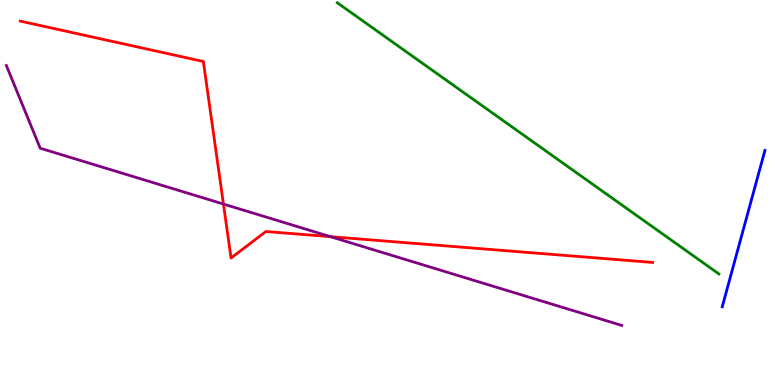[{'lines': ['blue', 'red'], 'intersections': []}, {'lines': ['green', 'red'], 'intersections': []}, {'lines': ['purple', 'red'], 'intersections': [{'x': 2.88, 'y': 4.7}, {'x': 4.26, 'y': 3.85}]}, {'lines': ['blue', 'green'], 'intersections': []}, {'lines': ['blue', 'purple'], 'intersections': []}, {'lines': ['green', 'purple'], 'intersections': []}]